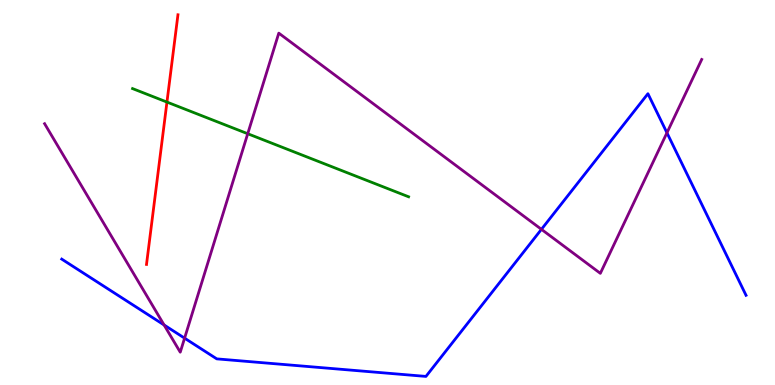[{'lines': ['blue', 'red'], 'intersections': []}, {'lines': ['green', 'red'], 'intersections': [{'x': 2.15, 'y': 7.35}]}, {'lines': ['purple', 'red'], 'intersections': []}, {'lines': ['blue', 'green'], 'intersections': []}, {'lines': ['blue', 'purple'], 'intersections': [{'x': 2.12, 'y': 1.56}, {'x': 2.38, 'y': 1.22}, {'x': 6.99, 'y': 4.04}, {'x': 8.61, 'y': 6.55}]}, {'lines': ['green', 'purple'], 'intersections': [{'x': 3.2, 'y': 6.53}]}]